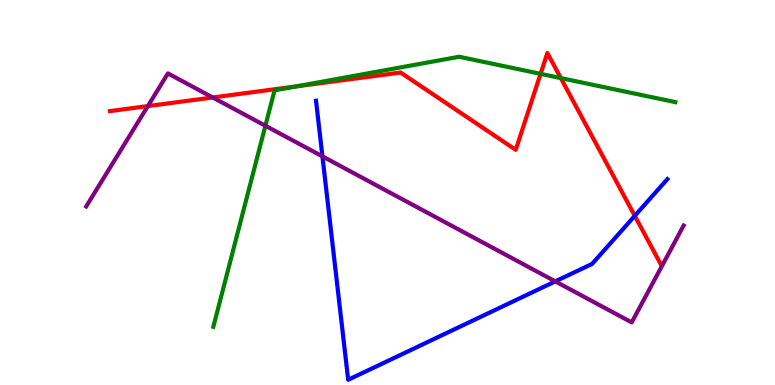[{'lines': ['blue', 'red'], 'intersections': [{'x': 8.19, 'y': 4.39}]}, {'lines': ['green', 'red'], 'intersections': [{'x': 3.83, 'y': 7.76}, {'x': 6.97, 'y': 8.08}, {'x': 7.24, 'y': 7.97}]}, {'lines': ['purple', 'red'], 'intersections': [{'x': 1.91, 'y': 7.24}, {'x': 2.75, 'y': 7.47}]}, {'lines': ['blue', 'green'], 'intersections': []}, {'lines': ['blue', 'purple'], 'intersections': [{'x': 4.16, 'y': 5.94}, {'x': 7.17, 'y': 2.69}]}, {'lines': ['green', 'purple'], 'intersections': [{'x': 3.42, 'y': 6.73}]}]